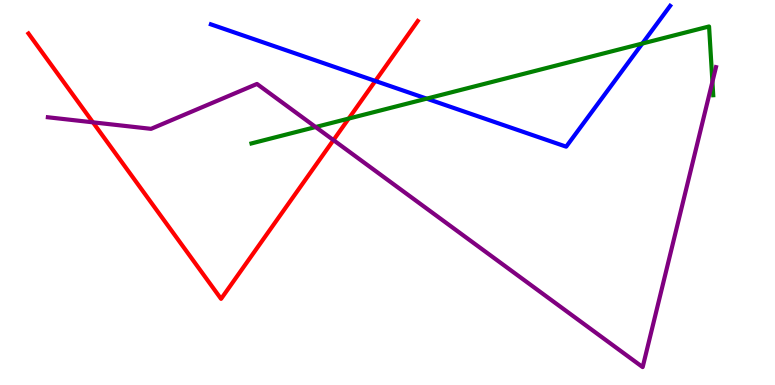[{'lines': ['blue', 'red'], 'intersections': [{'x': 4.84, 'y': 7.9}]}, {'lines': ['green', 'red'], 'intersections': [{'x': 4.5, 'y': 6.92}]}, {'lines': ['purple', 'red'], 'intersections': [{'x': 1.2, 'y': 6.82}, {'x': 4.3, 'y': 6.36}]}, {'lines': ['blue', 'green'], 'intersections': [{'x': 5.51, 'y': 7.44}, {'x': 8.29, 'y': 8.87}]}, {'lines': ['blue', 'purple'], 'intersections': []}, {'lines': ['green', 'purple'], 'intersections': [{'x': 4.07, 'y': 6.7}, {'x': 9.19, 'y': 7.88}]}]